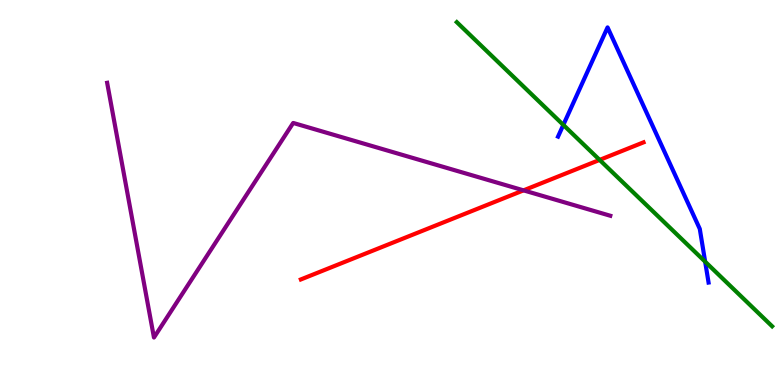[{'lines': ['blue', 'red'], 'intersections': []}, {'lines': ['green', 'red'], 'intersections': [{'x': 7.74, 'y': 5.85}]}, {'lines': ['purple', 'red'], 'intersections': [{'x': 6.76, 'y': 5.06}]}, {'lines': ['blue', 'green'], 'intersections': [{'x': 7.27, 'y': 6.76}, {'x': 9.1, 'y': 3.2}]}, {'lines': ['blue', 'purple'], 'intersections': []}, {'lines': ['green', 'purple'], 'intersections': []}]